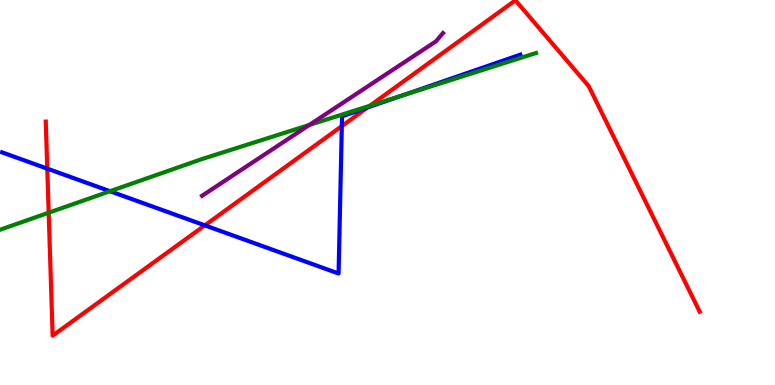[{'lines': ['blue', 'red'], 'intersections': [{'x': 0.61, 'y': 5.62}, {'x': 2.64, 'y': 4.15}, {'x': 4.41, 'y': 6.72}, {'x': 4.74, 'y': 7.21}]}, {'lines': ['green', 'red'], 'intersections': [{'x': 0.628, 'y': 4.48}, {'x': 4.77, 'y': 7.25}]}, {'lines': ['purple', 'red'], 'intersections': []}, {'lines': ['blue', 'green'], 'intersections': [{'x': 1.42, 'y': 5.03}, {'x': 5.2, 'y': 7.53}]}, {'lines': ['blue', 'purple'], 'intersections': []}, {'lines': ['green', 'purple'], 'intersections': [{'x': 3.99, 'y': 6.75}]}]